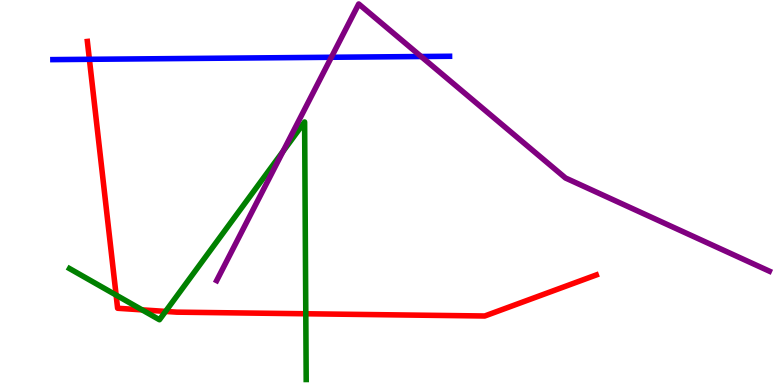[{'lines': ['blue', 'red'], 'intersections': [{'x': 1.15, 'y': 8.46}]}, {'lines': ['green', 'red'], 'intersections': [{'x': 1.5, 'y': 2.34}, {'x': 1.83, 'y': 1.95}, {'x': 2.14, 'y': 1.91}, {'x': 3.95, 'y': 1.85}]}, {'lines': ['purple', 'red'], 'intersections': []}, {'lines': ['blue', 'green'], 'intersections': []}, {'lines': ['blue', 'purple'], 'intersections': [{'x': 4.28, 'y': 8.51}, {'x': 5.43, 'y': 8.53}]}, {'lines': ['green', 'purple'], 'intersections': [{'x': 3.65, 'y': 6.07}]}]